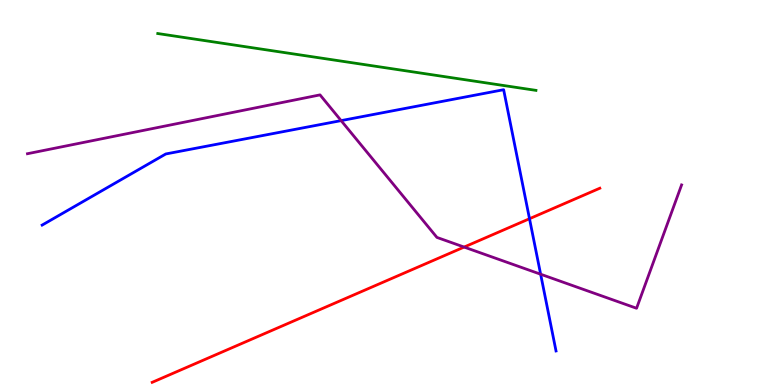[{'lines': ['blue', 'red'], 'intersections': [{'x': 6.83, 'y': 4.32}]}, {'lines': ['green', 'red'], 'intersections': []}, {'lines': ['purple', 'red'], 'intersections': [{'x': 5.99, 'y': 3.58}]}, {'lines': ['blue', 'green'], 'intersections': []}, {'lines': ['blue', 'purple'], 'intersections': [{'x': 4.4, 'y': 6.87}, {'x': 6.98, 'y': 2.88}]}, {'lines': ['green', 'purple'], 'intersections': []}]